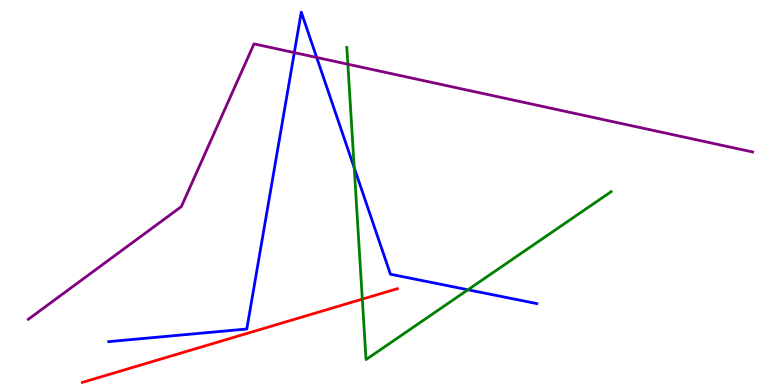[{'lines': ['blue', 'red'], 'intersections': []}, {'lines': ['green', 'red'], 'intersections': [{'x': 4.68, 'y': 2.23}]}, {'lines': ['purple', 'red'], 'intersections': []}, {'lines': ['blue', 'green'], 'intersections': [{'x': 4.57, 'y': 5.64}, {'x': 6.04, 'y': 2.47}]}, {'lines': ['blue', 'purple'], 'intersections': [{'x': 3.8, 'y': 8.63}, {'x': 4.09, 'y': 8.51}]}, {'lines': ['green', 'purple'], 'intersections': [{'x': 4.49, 'y': 8.33}]}]